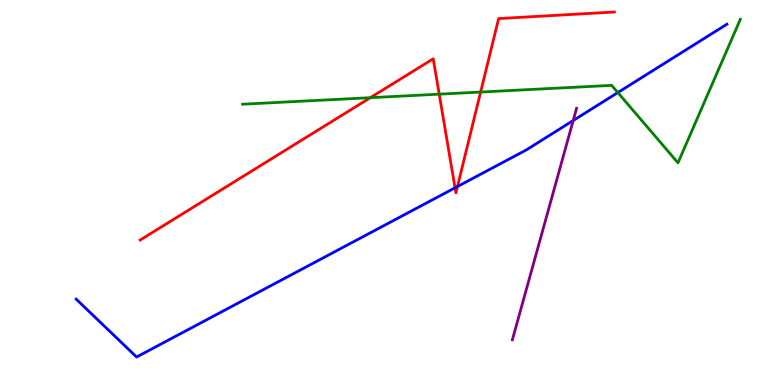[{'lines': ['blue', 'red'], 'intersections': [{'x': 5.87, 'y': 5.12}, {'x': 5.9, 'y': 5.16}]}, {'lines': ['green', 'red'], 'intersections': [{'x': 4.78, 'y': 7.46}, {'x': 5.67, 'y': 7.55}, {'x': 6.2, 'y': 7.61}]}, {'lines': ['purple', 'red'], 'intersections': []}, {'lines': ['blue', 'green'], 'intersections': [{'x': 7.97, 'y': 7.6}]}, {'lines': ['blue', 'purple'], 'intersections': [{'x': 7.4, 'y': 6.87}]}, {'lines': ['green', 'purple'], 'intersections': []}]